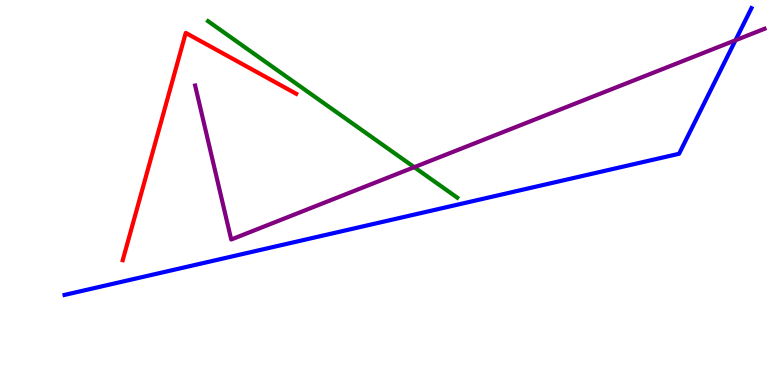[{'lines': ['blue', 'red'], 'intersections': []}, {'lines': ['green', 'red'], 'intersections': []}, {'lines': ['purple', 'red'], 'intersections': []}, {'lines': ['blue', 'green'], 'intersections': []}, {'lines': ['blue', 'purple'], 'intersections': [{'x': 9.49, 'y': 8.95}]}, {'lines': ['green', 'purple'], 'intersections': [{'x': 5.35, 'y': 5.66}]}]